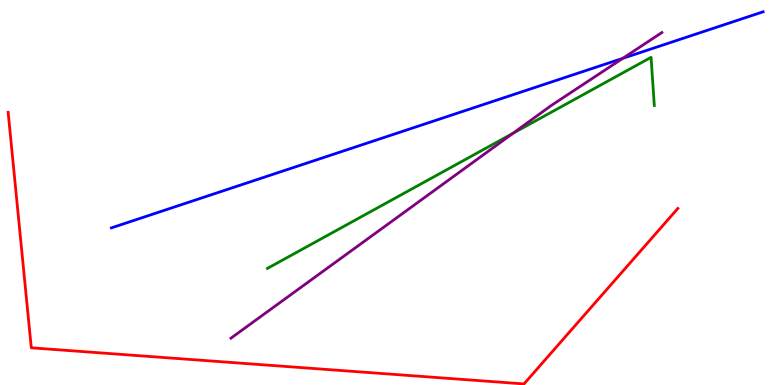[{'lines': ['blue', 'red'], 'intersections': []}, {'lines': ['green', 'red'], 'intersections': []}, {'lines': ['purple', 'red'], 'intersections': []}, {'lines': ['blue', 'green'], 'intersections': []}, {'lines': ['blue', 'purple'], 'intersections': [{'x': 8.04, 'y': 8.48}]}, {'lines': ['green', 'purple'], 'intersections': [{'x': 6.62, 'y': 6.54}]}]